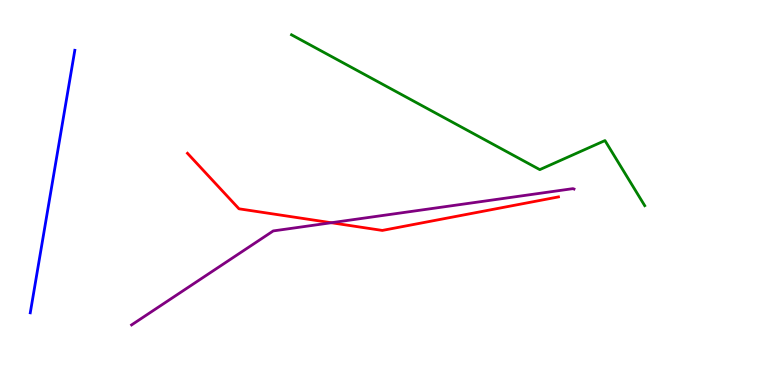[{'lines': ['blue', 'red'], 'intersections': []}, {'lines': ['green', 'red'], 'intersections': []}, {'lines': ['purple', 'red'], 'intersections': [{'x': 4.27, 'y': 4.21}]}, {'lines': ['blue', 'green'], 'intersections': []}, {'lines': ['blue', 'purple'], 'intersections': []}, {'lines': ['green', 'purple'], 'intersections': []}]